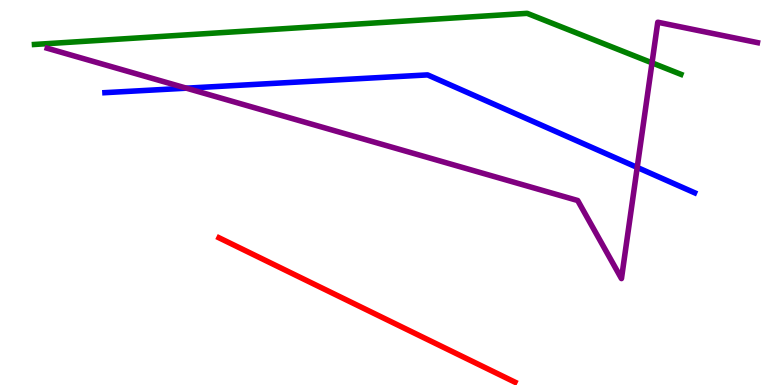[{'lines': ['blue', 'red'], 'intersections': []}, {'lines': ['green', 'red'], 'intersections': []}, {'lines': ['purple', 'red'], 'intersections': []}, {'lines': ['blue', 'green'], 'intersections': []}, {'lines': ['blue', 'purple'], 'intersections': [{'x': 2.41, 'y': 7.71}, {'x': 8.22, 'y': 5.65}]}, {'lines': ['green', 'purple'], 'intersections': [{'x': 8.41, 'y': 8.37}]}]